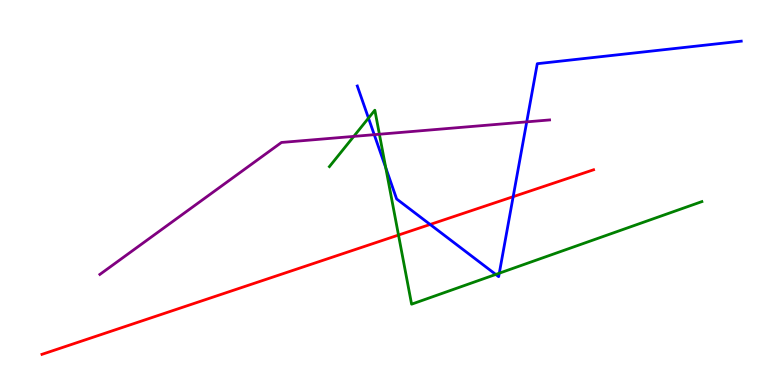[{'lines': ['blue', 'red'], 'intersections': [{'x': 5.55, 'y': 4.17}, {'x': 6.62, 'y': 4.89}]}, {'lines': ['green', 'red'], 'intersections': [{'x': 5.14, 'y': 3.89}]}, {'lines': ['purple', 'red'], 'intersections': []}, {'lines': ['blue', 'green'], 'intersections': [{'x': 4.75, 'y': 6.93}, {'x': 4.98, 'y': 5.64}, {'x': 6.4, 'y': 2.87}, {'x': 6.44, 'y': 2.9}]}, {'lines': ['blue', 'purple'], 'intersections': [{'x': 4.83, 'y': 6.5}, {'x': 6.8, 'y': 6.83}]}, {'lines': ['green', 'purple'], 'intersections': [{'x': 4.56, 'y': 6.46}, {'x': 4.9, 'y': 6.51}]}]